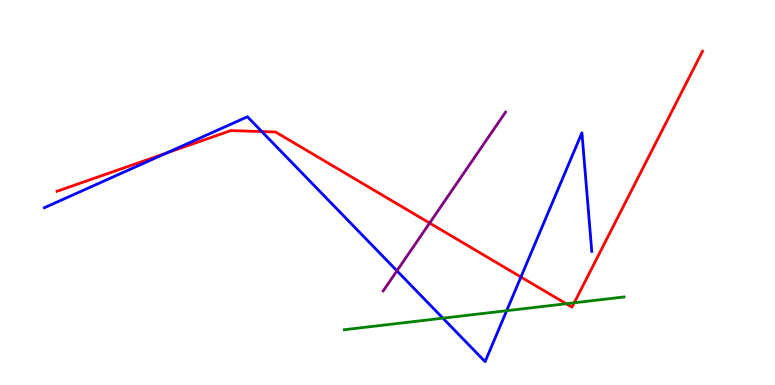[{'lines': ['blue', 'red'], 'intersections': [{'x': 2.14, 'y': 6.02}, {'x': 3.38, 'y': 6.58}, {'x': 6.72, 'y': 2.81}]}, {'lines': ['green', 'red'], 'intersections': [{'x': 7.31, 'y': 2.11}, {'x': 7.41, 'y': 2.14}]}, {'lines': ['purple', 'red'], 'intersections': [{'x': 5.54, 'y': 4.21}]}, {'lines': ['blue', 'green'], 'intersections': [{'x': 5.71, 'y': 1.74}, {'x': 6.54, 'y': 1.93}]}, {'lines': ['blue', 'purple'], 'intersections': [{'x': 5.12, 'y': 2.97}]}, {'lines': ['green', 'purple'], 'intersections': []}]